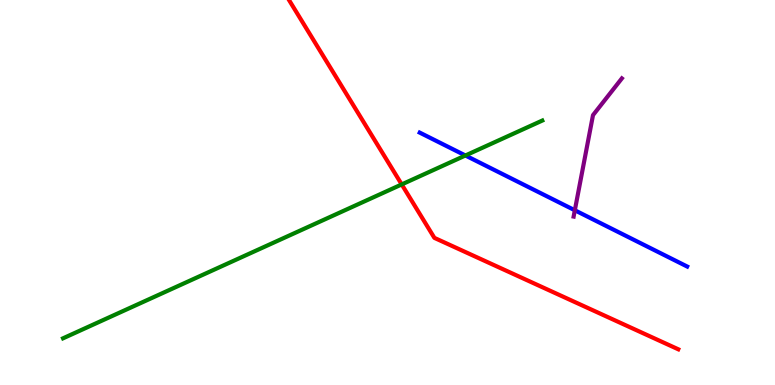[{'lines': ['blue', 'red'], 'intersections': []}, {'lines': ['green', 'red'], 'intersections': [{'x': 5.18, 'y': 5.21}]}, {'lines': ['purple', 'red'], 'intersections': []}, {'lines': ['blue', 'green'], 'intersections': [{'x': 6.01, 'y': 5.96}]}, {'lines': ['blue', 'purple'], 'intersections': [{'x': 7.42, 'y': 4.54}]}, {'lines': ['green', 'purple'], 'intersections': []}]